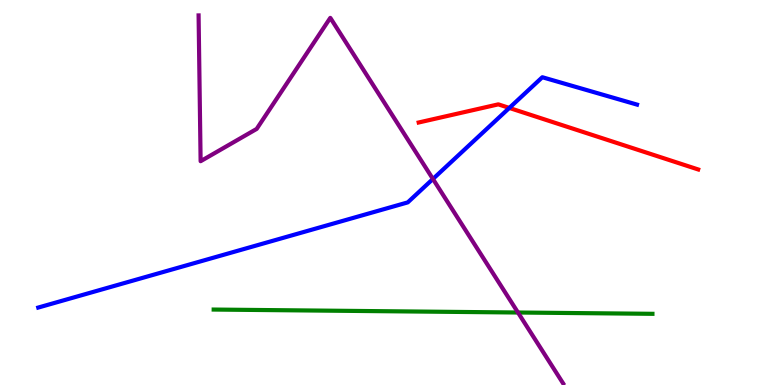[{'lines': ['blue', 'red'], 'intersections': [{'x': 6.57, 'y': 7.2}]}, {'lines': ['green', 'red'], 'intersections': []}, {'lines': ['purple', 'red'], 'intersections': []}, {'lines': ['blue', 'green'], 'intersections': []}, {'lines': ['blue', 'purple'], 'intersections': [{'x': 5.59, 'y': 5.35}]}, {'lines': ['green', 'purple'], 'intersections': [{'x': 6.68, 'y': 1.88}]}]